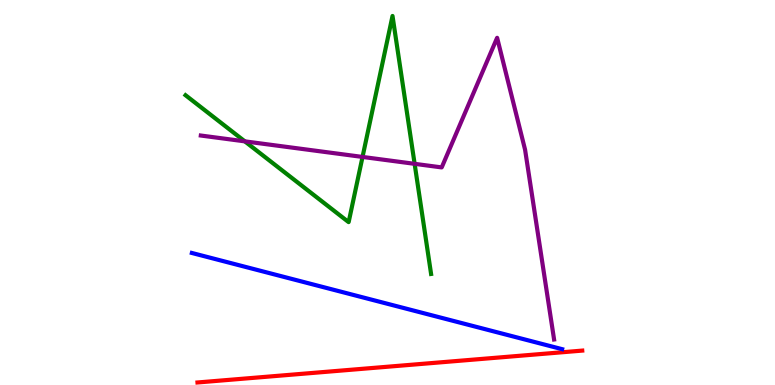[{'lines': ['blue', 'red'], 'intersections': []}, {'lines': ['green', 'red'], 'intersections': []}, {'lines': ['purple', 'red'], 'intersections': []}, {'lines': ['blue', 'green'], 'intersections': []}, {'lines': ['blue', 'purple'], 'intersections': []}, {'lines': ['green', 'purple'], 'intersections': [{'x': 3.16, 'y': 6.33}, {'x': 4.68, 'y': 5.92}, {'x': 5.35, 'y': 5.74}]}]